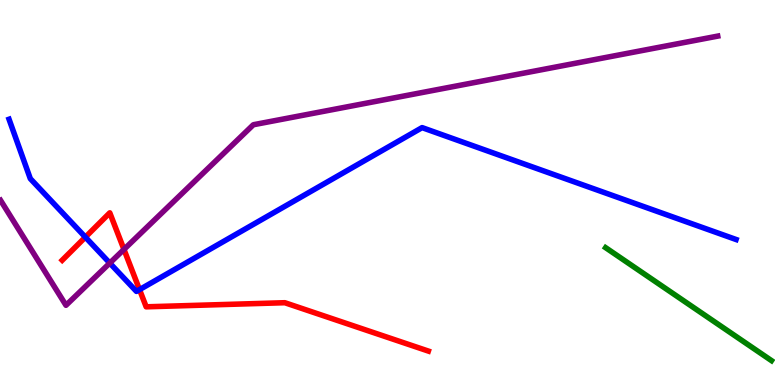[{'lines': ['blue', 'red'], 'intersections': [{'x': 1.1, 'y': 3.84}, {'x': 1.8, 'y': 2.48}]}, {'lines': ['green', 'red'], 'intersections': []}, {'lines': ['purple', 'red'], 'intersections': [{'x': 1.6, 'y': 3.52}]}, {'lines': ['blue', 'green'], 'intersections': []}, {'lines': ['blue', 'purple'], 'intersections': [{'x': 1.42, 'y': 3.17}]}, {'lines': ['green', 'purple'], 'intersections': []}]